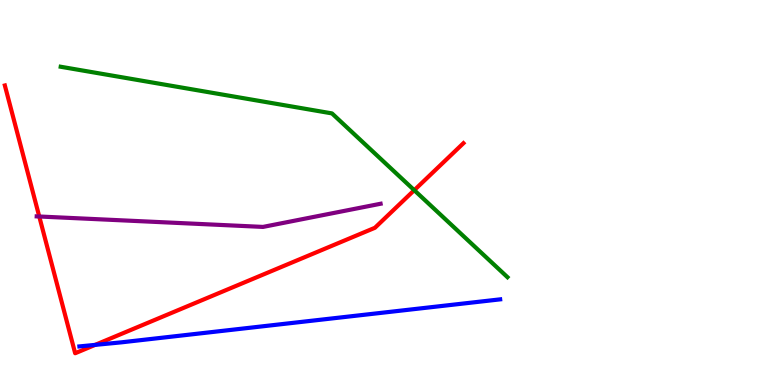[{'lines': ['blue', 'red'], 'intersections': [{'x': 1.23, 'y': 1.04}]}, {'lines': ['green', 'red'], 'intersections': [{'x': 5.35, 'y': 5.06}]}, {'lines': ['purple', 'red'], 'intersections': [{'x': 0.507, 'y': 4.38}]}, {'lines': ['blue', 'green'], 'intersections': []}, {'lines': ['blue', 'purple'], 'intersections': []}, {'lines': ['green', 'purple'], 'intersections': []}]